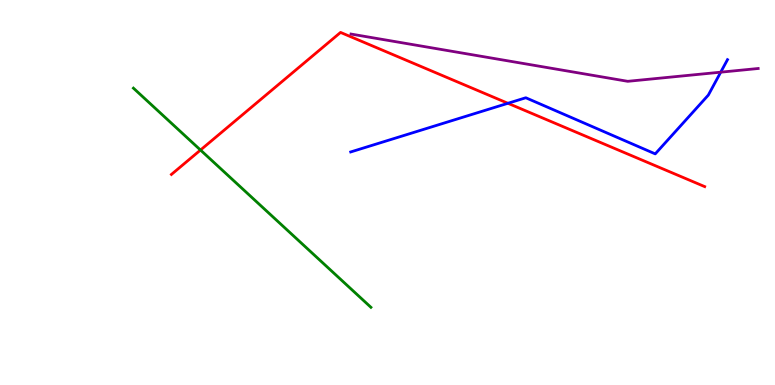[{'lines': ['blue', 'red'], 'intersections': [{'x': 6.55, 'y': 7.32}]}, {'lines': ['green', 'red'], 'intersections': [{'x': 2.59, 'y': 6.1}]}, {'lines': ['purple', 'red'], 'intersections': []}, {'lines': ['blue', 'green'], 'intersections': []}, {'lines': ['blue', 'purple'], 'intersections': [{'x': 9.3, 'y': 8.13}]}, {'lines': ['green', 'purple'], 'intersections': []}]